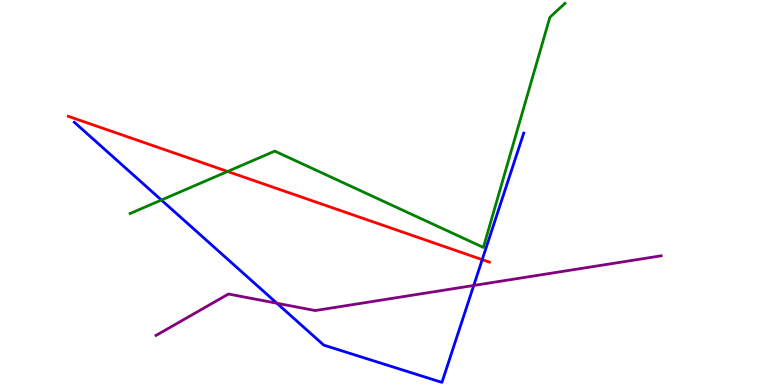[{'lines': ['blue', 'red'], 'intersections': [{'x': 6.22, 'y': 3.26}]}, {'lines': ['green', 'red'], 'intersections': [{'x': 2.94, 'y': 5.55}]}, {'lines': ['purple', 'red'], 'intersections': []}, {'lines': ['blue', 'green'], 'intersections': [{'x': 2.08, 'y': 4.8}]}, {'lines': ['blue', 'purple'], 'intersections': [{'x': 3.57, 'y': 2.12}, {'x': 6.11, 'y': 2.59}]}, {'lines': ['green', 'purple'], 'intersections': []}]